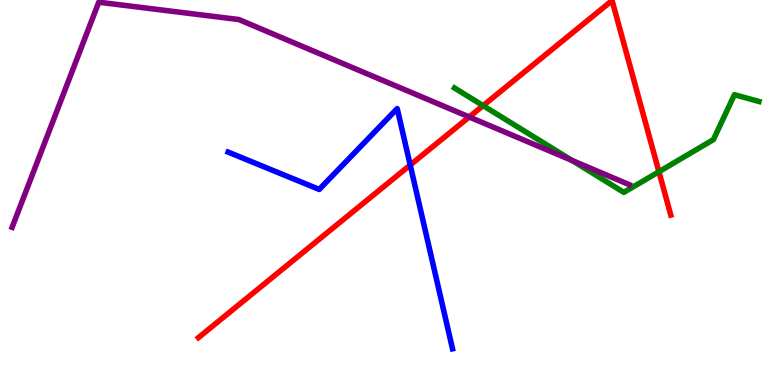[{'lines': ['blue', 'red'], 'intersections': [{'x': 5.29, 'y': 5.71}]}, {'lines': ['green', 'red'], 'intersections': [{'x': 6.23, 'y': 7.26}, {'x': 8.5, 'y': 5.54}]}, {'lines': ['purple', 'red'], 'intersections': [{'x': 6.05, 'y': 6.96}]}, {'lines': ['blue', 'green'], 'intersections': []}, {'lines': ['blue', 'purple'], 'intersections': []}, {'lines': ['green', 'purple'], 'intersections': [{'x': 7.38, 'y': 5.83}]}]